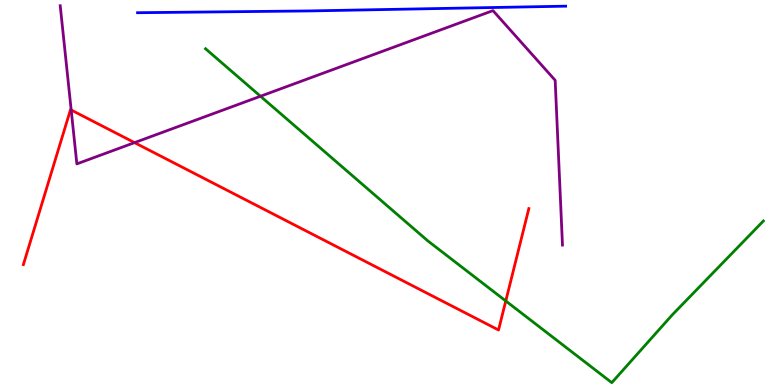[{'lines': ['blue', 'red'], 'intersections': []}, {'lines': ['green', 'red'], 'intersections': [{'x': 6.53, 'y': 2.18}]}, {'lines': ['purple', 'red'], 'intersections': [{'x': 0.919, 'y': 7.14}, {'x': 1.74, 'y': 6.3}]}, {'lines': ['blue', 'green'], 'intersections': []}, {'lines': ['blue', 'purple'], 'intersections': []}, {'lines': ['green', 'purple'], 'intersections': [{'x': 3.36, 'y': 7.5}]}]